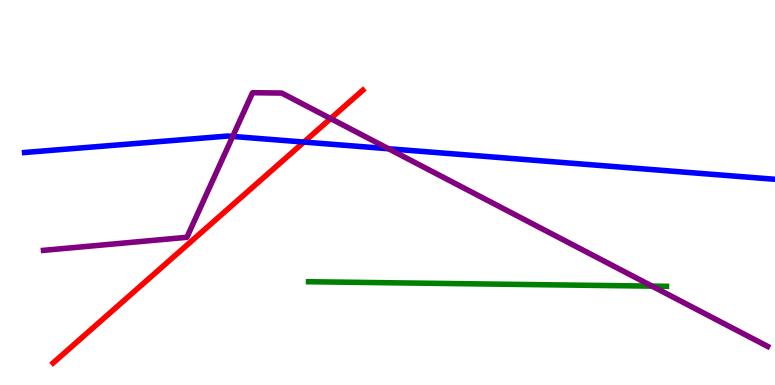[{'lines': ['blue', 'red'], 'intersections': [{'x': 3.92, 'y': 6.31}]}, {'lines': ['green', 'red'], 'intersections': []}, {'lines': ['purple', 'red'], 'intersections': [{'x': 4.27, 'y': 6.92}]}, {'lines': ['blue', 'green'], 'intersections': []}, {'lines': ['blue', 'purple'], 'intersections': [{'x': 3.0, 'y': 6.46}, {'x': 5.01, 'y': 6.14}]}, {'lines': ['green', 'purple'], 'intersections': [{'x': 8.41, 'y': 2.57}]}]